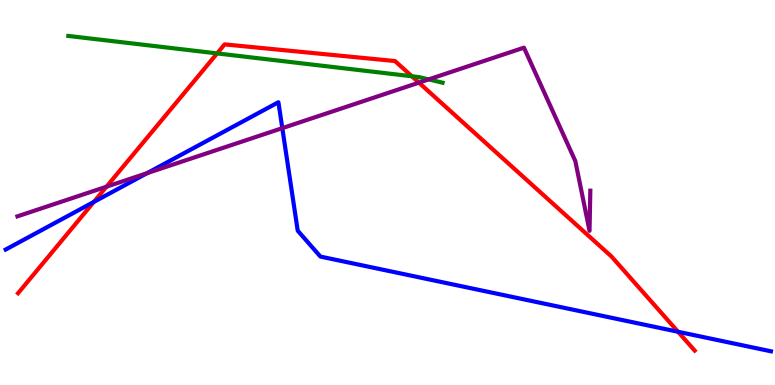[{'lines': ['blue', 'red'], 'intersections': [{'x': 1.21, 'y': 4.76}, {'x': 8.75, 'y': 1.38}]}, {'lines': ['green', 'red'], 'intersections': [{'x': 2.8, 'y': 8.61}, {'x': 5.31, 'y': 8.02}]}, {'lines': ['purple', 'red'], 'intersections': [{'x': 1.37, 'y': 5.15}, {'x': 5.41, 'y': 7.85}]}, {'lines': ['blue', 'green'], 'intersections': []}, {'lines': ['blue', 'purple'], 'intersections': [{'x': 1.9, 'y': 5.5}, {'x': 3.64, 'y': 6.67}]}, {'lines': ['green', 'purple'], 'intersections': [{'x': 5.53, 'y': 7.94}]}]